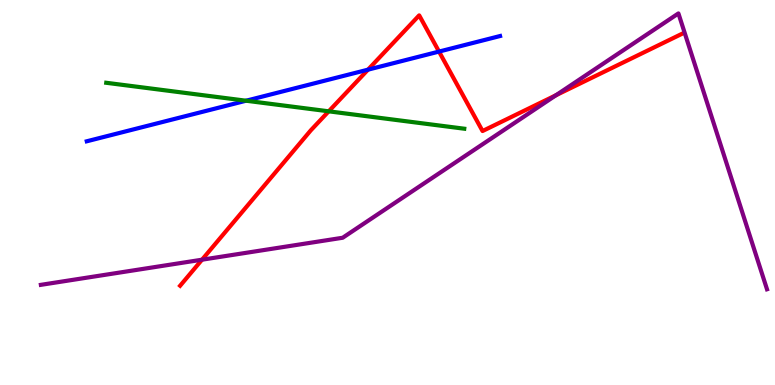[{'lines': ['blue', 'red'], 'intersections': [{'x': 4.75, 'y': 8.19}, {'x': 5.66, 'y': 8.66}]}, {'lines': ['green', 'red'], 'intersections': [{'x': 4.24, 'y': 7.11}]}, {'lines': ['purple', 'red'], 'intersections': [{'x': 2.61, 'y': 3.25}, {'x': 7.17, 'y': 7.53}]}, {'lines': ['blue', 'green'], 'intersections': [{'x': 3.18, 'y': 7.38}]}, {'lines': ['blue', 'purple'], 'intersections': []}, {'lines': ['green', 'purple'], 'intersections': []}]